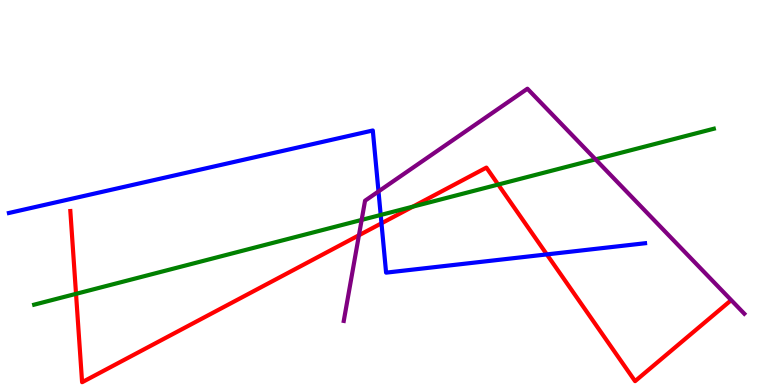[{'lines': ['blue', 'red'], 'intersections': [{'x': 4.92, 'y': 4.2}, {'x': 7.06, 'y': 3.39}]}, {'lines': ['green', 'red'], 'intersections': [{'x': 0.981, 'y': 2.37}, {'x': 5.33, 'y': 4.63}, {'x': 6.43, 'y': 5.21}]}, {'lines': ['purple', 'red'], 'intersections': [{'x': 4.63, 'y': 3.89}]}, {'lines': ['blue', 'green'], 'intersections': [{'x': 4.91, 'y': 4.42}]}, {'lines': ['blue', 'purple'], 'intersections': [{'x': 4.88, 'y': 5.03}]}, {'lines': ['green', 'purple'], 'intersections': [{'x': 4.67, 'y': 4.29}, {'x': 7.68, 'y': 5.86}]}]